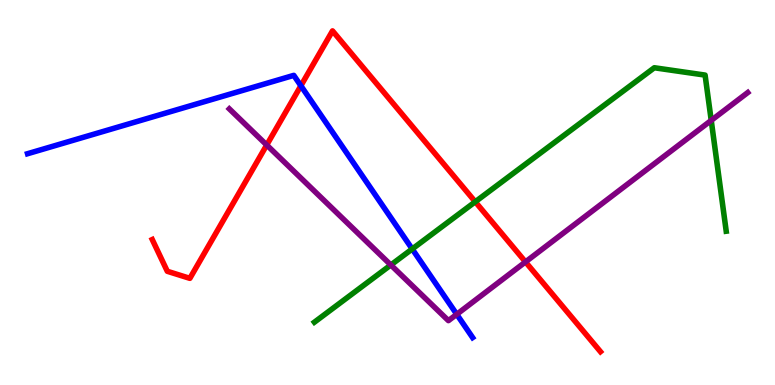[{'lines': ['blue', 'red'], 'intersections': [{'x': 3.88, 'y': 7.77}]}, {'lines': ['green', 'red'], 'intersections': [{'x': 6.13, 'y': 4.76}]}, {'lines': ['purple', 'red'], 'intersections': [{'x': 3.44, 'y': 6.23}, {'x': 6.78, 'y': 3.2}]}, {'lines': ['blue', 'green'], 'intersections': [{'x': 5.32, 'y': 3.53}]}, {'lines': ['blue', 'purple'], 'intersections': [{'x': 5.89, 'y': 1.84}]}, {'lines': ['green', 'purple'], 'intersections': [{'x': 5.04, 'y': 3.12}, {'x': 9.18, 'y': 6.87}]}]